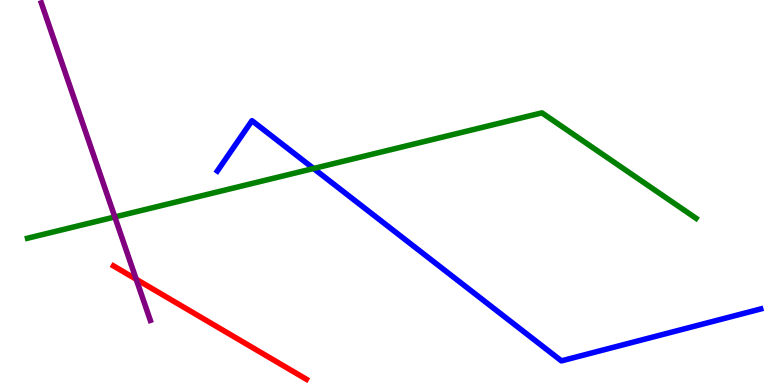[{'lines': ['blue', 'red'], 'intersections': []}, {'lines': ['green', 'red'], 'intersections': []}, {'lines': ['purple', 'red'], 'intersections': [{'x': 1.76, 'y': 2.75}]}, {'lines': ['blue', 'green'], 'intersections': [{'x': 4.05, 'y': 5.62}]}, {'lines': ['blue', 'purple'], 'intersections': []}, {'lines': ['green', 'purple'], 'intersections': [{'x': 1.48, 'y': 4.36}]}]